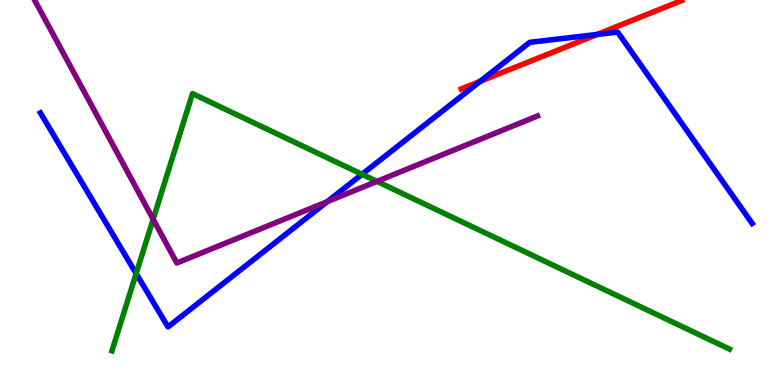[{'lines': ['blue', 'red'], 'intersections': [{'x': 6.2, 'y': 7.89}, {'x': 7.7, 'y': 9.1}]}, {'lines': ['green', 'red'], 'intersections': []}, {'lines': ['purple', 'red'], 'intersections': []}, {'lines': ['blue', 'green'], 'intersections': [{'x': 1.76, 'y': 2.9}, {'x': 4.67, 'y': 5.47}]}, {'lines': ['blue', 'purple'], 'intersections': [{'x': 4.22, 'y': 4.76}]}, {'lines': ['green', 'purple'], 'intersections': [{'x': 1.98, 'y': 4.31}, {'x': 4.86, 'y': 5.29}]}]